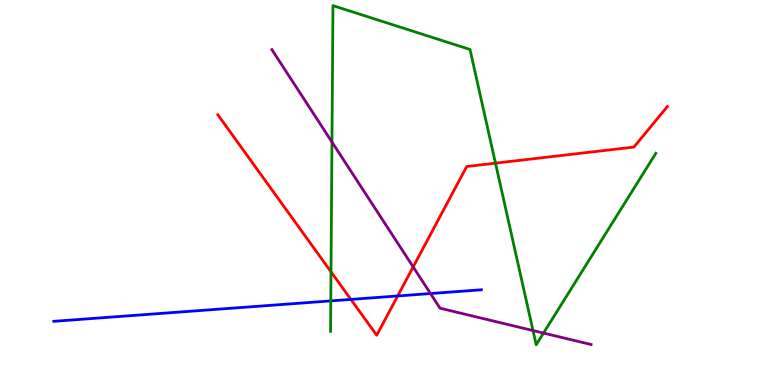[{'lines': ['blue', 'red'], 'intersections': [{'x': 4.53, 'y': 2.22}, {'x': 5.13, 'y': 2.31}]}, {'lines': ['green', 'red'], 'intersections': [{'x': 4.27, 'y': 2.94}, {'x': 6.39, 'y': 5.76}]}, {'lines': ['purple', 'red'], 'intersections': [{'x': 5.33, 'y': 3.07}]}, {'lines': ['blue', 'green'], 'intersections': [{'x': 4.27, 'y': 2.18}]}, {'lines': ['blue', 'purple'], 'intersections': [{'x': 5.55, 'y': 2.38}]}, {'lines': ['green', 'purple'], 'intersections': [{'x': 4.28, 'y': 6.31}, {'x': 6.88, 'y': 1.41}, {'x': 7.01, 'y': 1.35}]}]